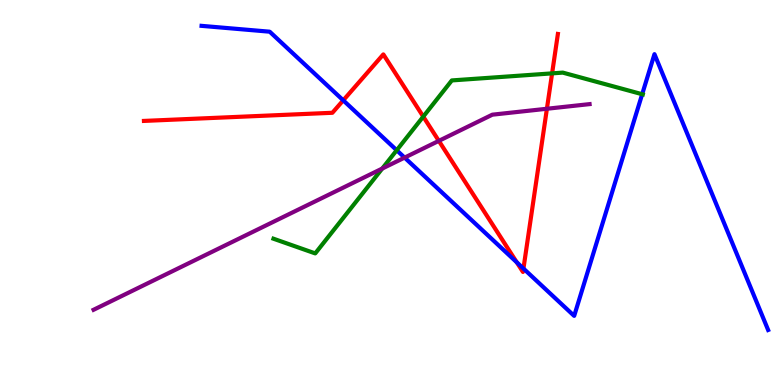[{'lines': ['blue', 'red'], 'intersections': [{'x': 4.43, 'y': 7.39}, {'x': 6.67, 'y': 3.19}, {'x': 6.75, 'y': 3.02}]}, {'lines': ['green', 'red'], 'intersections': [{'x': 5.46, 'y': 6.97}, {'x': 7.12, 'y': 8.09}]}, {'lines': ['purple', 'red'], 'intersections': [{'x': 5.66, 'y': 6.34}, {'x': 7.06, 'y': 7.18}]}, {'lines': ['blue', 'green'], 'intersections': [{'x': 5.12, 'y': 6.1}, {'x': 8.29, 'y': 7.55}]}, {'lines': ['blue', 'purple'], 'intersections': [{'x': 5.22, 'y': 5.91}]}, {'lines': ['green', 'purple'], 'intersections': [{'x': 4.93, 'y': 5.62}]}]